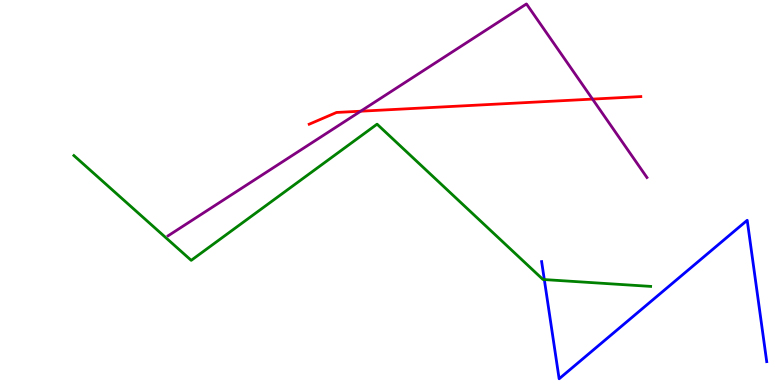[{'lines': ['blue', 'red'], 'intersections': []}, {'lines': ['green', 'red'], 'intersections': []}, {'lines': ['purple', 'red'], 'intersections': [{'x': 4.65, 'y': 7.11}, {'x': 7.65, 'y': 7.43}]}, {'lines': ['blue', 'green'], 'intersections': [{'x': 7.02, 'y': 2.74}]}, {'lines': ['blue', 'purple'], 'intersections': []}, {'lines': ['green', 'purple'], 'intersections': []}]